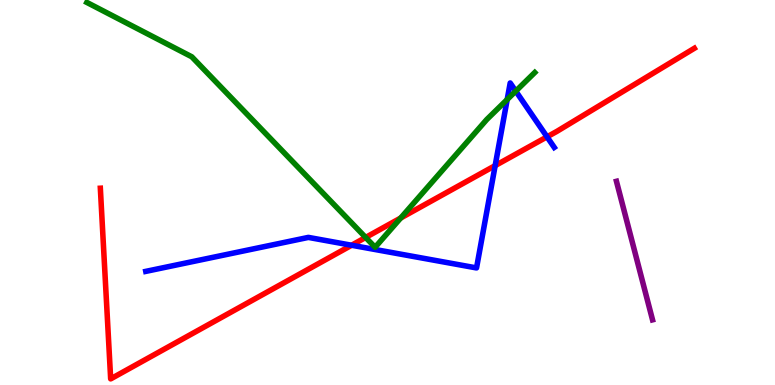[{'lines': ['blue', 'red'], 'intersections': [{'x': 4.54, 'y': 3.63}, {'x': 6.39, 'y': 5.7}, {'x': 7.06, 'y': 6.45}]}, {'lines': ['green', 'red'], 'intersections': [{'x': 4.72, 'y': 3.83}, {'x': 5.17, 'y': 4.34}]}, {'lines': ['purple', 'red'], 'intersections': []}, {'lines': ['blue', 'green'], 'intersections': [{'x': 6.54, 'y': 7.42}, {'x': 6.66, 'y': 7.63}]}, {'lines': ['blue', 'purple'], 'intersections': []}, {'lines': ['green', 'purple'], 'intersections': []}]